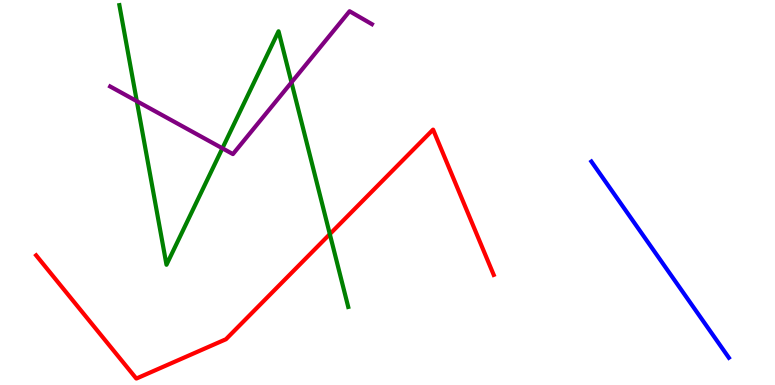[{'lines': ['blue', 'red'], 'intersections': []}, {'lines': ['green', 'red'], 'intersections': [{'x': 4.26, 'y': 3.92}]}, {'lines': ['purple', 'red'], 'intersections': []}, {'lines': ['blue', 'green'], 'intersections': []}, {'lines': ['blue', 'purple'], 'intersections': []}, {'lines': ['green', 'purple'], 'intersections': [{'x': 1.77, 'y': 7.37}, {'x': 2.87, 'y': 6.15}, {'x': 3.76, 'y': 7.86}]}]